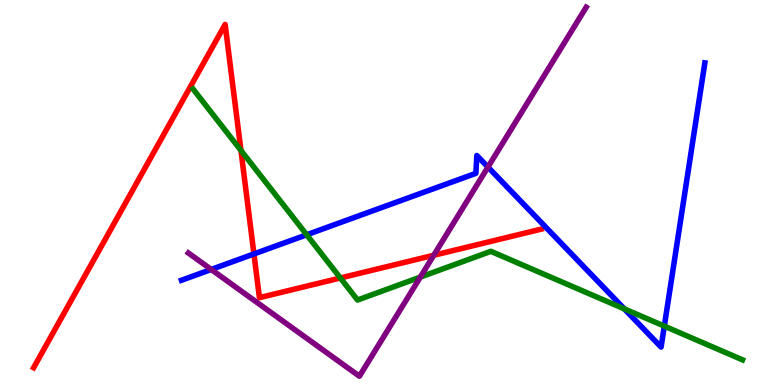[{'lines': ['blue', 'red'], 'intersections': [{'x': 3.28, 'y': 3.4}]}, {'lines': ['green', 'red'], 'intersections': [{'x': 3.11, 'y': 6.09}, {'x': 4.39, 'y': 2.78}]}, {'lines': ['purple', 'red'], 'intersections': [{'x': 5.6, 'y': 3.37}]}, {'lines': ['blue', 'green'], 'intersections': [{'x': 3.96, 'y': 3.9}, {'x': 8.06, 'y': 1.98}, {'x': 8.57, 'y': 1.53}]}, {'lines': ['blue', 'purple'], 'intersections': [{'x': 2.73, 'y': 3.0}, {'x': 6.3, 'y': 5.66}]}, {'lines': ['green', 'purple'], 'intersections': [{'x': 5.42, 'y': 2.8}]}]